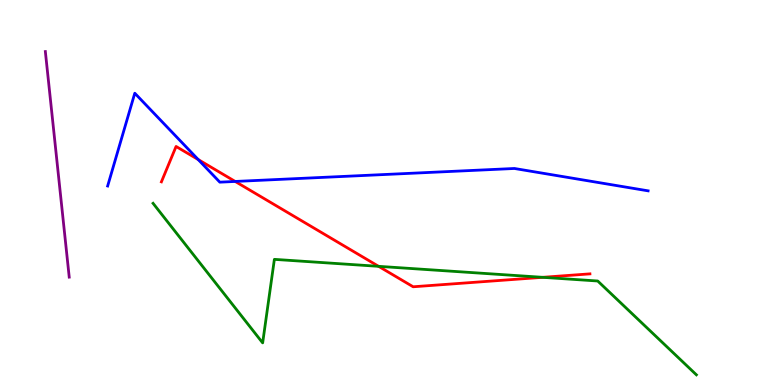[{'lines': ['blue', 'red'], 'intersections': [{'x': 2.56, 'y': 5.86}, {'x': 3.03, 'y': 5.29}]}, {'lines': ['green', 'red'], 'intersections': [{'x': 4.89, 'y': 3.08}, {'x': 7.0, 'y': 2.8}]}, {'lines': ['purple', 'red'], 'intersections': []}, {'lines': ['blue', 'green'], 'intersections': []}, {'lines': ['blue', 'purple'], 'intersections': []}, {'lines': ['green', 'purple'], 'intersections': []}]